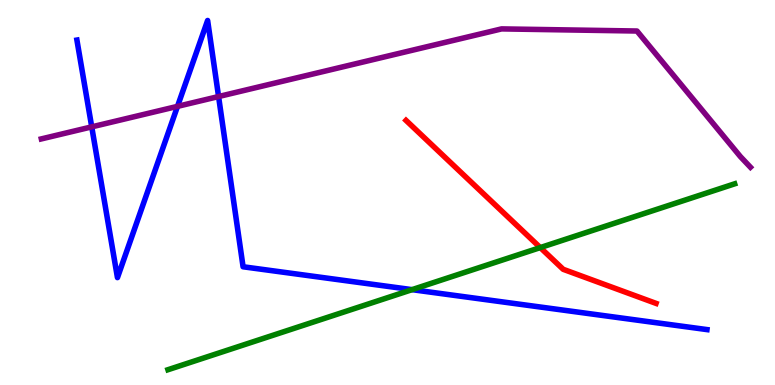[{'lines': ['blue', 'red'], 'intersections': []}, {'lines': ['green', 'red'], 'intersections': [{'x': 6.97, 'y': 3.57}]}, {'lines': ['purple', 'red'], 'intersections': []}, {'lines': ['blue', 'green'], 'intersections': [{'x': 5.32, 'y': 2.48}]}, {'lines': ['blue', 'purple'], 'intersections': [{'x': 1.18, 'y': 6.7}, {'x': 2.29, 'y': 7.24}, {'x': 2.82, 'y': 7.49}]}, {'lines': ['green', 'purple'], 'intersections': []}]